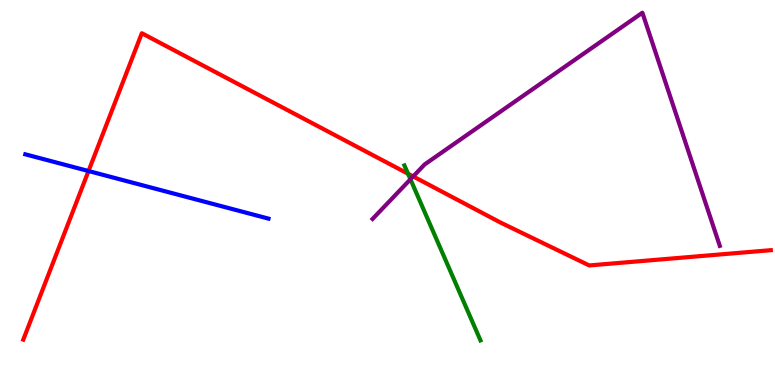[{'lines': ['blue', 'red'], 'intersections': [{'x': 1.14, 'y': 5.56}]}, {'lines': ['green', 'red'], 'intersections': [{'x': 5.26, 'y': 5.49}]}, {'lines': ['purple', 'red'], 'intersections': [{'x': 5.33, 'y': 5.42}]}, {'lines': ['blue', 'green'], 'intersections': []}, {'lines': ['blue', 'purple'], 'intersections': []}, {'lines': ['green', 'purple'], 'intersections': [{'x': 5.3, 'y': 5.34}]}]